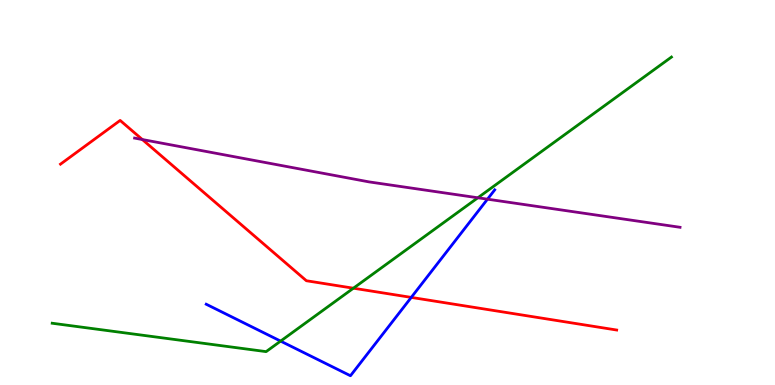[{'lines': ['blue', 'red'], 'intersections': [{'x': 5.31, 'y': 2.28}]}, {'lines': ['green', 'red'], 'intersections': [{'x': 4.56, 'y': 2.51}]}, {'lines': ['purple', 'red'], 'intersections': [{'x': 1.84, 'y': 6.38}]}, {'lines': ['blue', 'green'], 'intersections': [{'x': 3.62, 'y': 1.14}]}, {'lines': ['blue', 'purple'], 'intersections': [{'x': 6.29, 'y': 4.83}]}, {'lines': ['green', 'purple'], 'intersections': [{'x': 6.17, 'y': 4.86}]}]